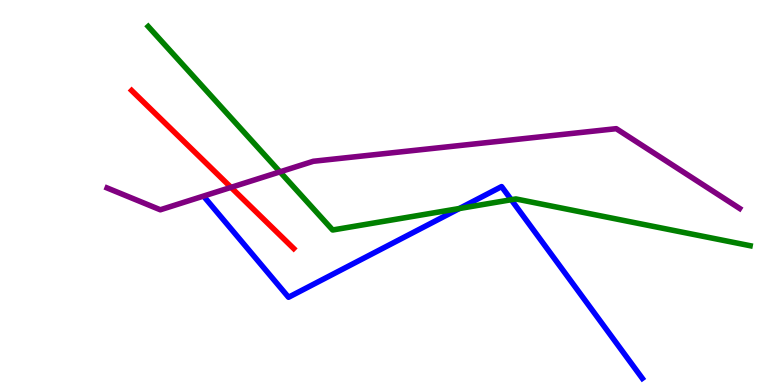[{'lines': ['blue', 'red'], 'intersections': []}, {'lines': ['green', 'red'], 'intersections': []}, {'lines': ['purple', 'red'], 'intersections': [{'x': 2.98, 'y': 5.13}]}, {'lines': ['blue', 'green'], 'intersections': [{'x': 5.93, 'y': 4.58}, {'x': 6.6, 'y': 4.81}]}, {'lines': ['blue', 'purple'], 'intersections': []}, {'lines': ['green', 'purple'], 'intersections': [{'x': 3.61, 'y': 5.54}]}]